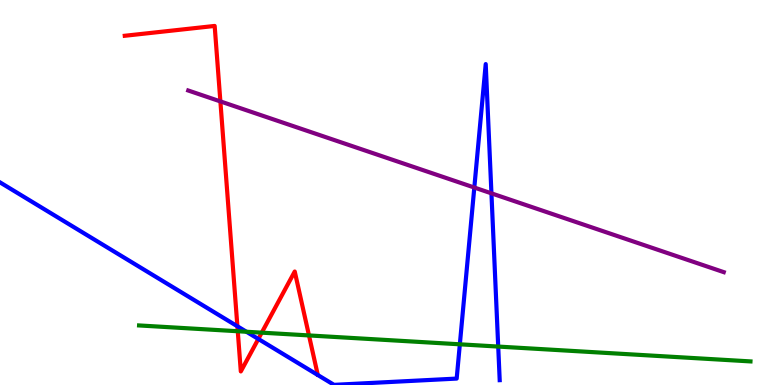[{'lines': ['blue', 'red'], 'intersections': [{'x': 3.06, 'y': 1.53}, {'x': 3.33, 'y': 1.2}]}, {'lines': ['green', 'red'], 'intersections': [{'x': 3.07, 'y': 1.4}, {'x': 3.38, 'y': 1.36}, {'x': 3.99, 'y': 1.29}]}, {'lines': ['purple', 'red'], 'intersections': [{'x': 2.84, 'y': 7.37}]}, {'lines': ['blue', 'green'], 'intersections': [{'x': 3.18, 'y': 1.38}, {'x': 5.93, 'y': 1.06}, {'x': 6.43, 'y': 0.998}]}, {'lines': ['blue', 'purple'], 'intersections': [{'x': 6.12, 'y': 5.13}, {'x': 6.34, 'y': 4.98}]}, {'lines': ['green', 'purple'], 'intersections': []}]